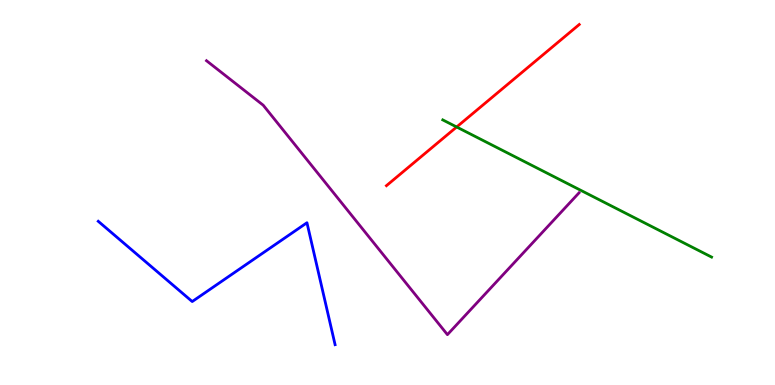[{'lines': ['blue', 'red'], 'intersections': []}, {'lines': ['green', 'red'], 'intersections': [{'x': 5.89, 'y': 6.7}]}, {'lines': ['purple', 'red'], 'intersections': []}, {'lines': ['blue', 'green'], 'intersections': []}, {'lines': ['blue', 'purple'], 'intersections': []}, {'lines': ['green', 'purple'], 'intersections': []}]